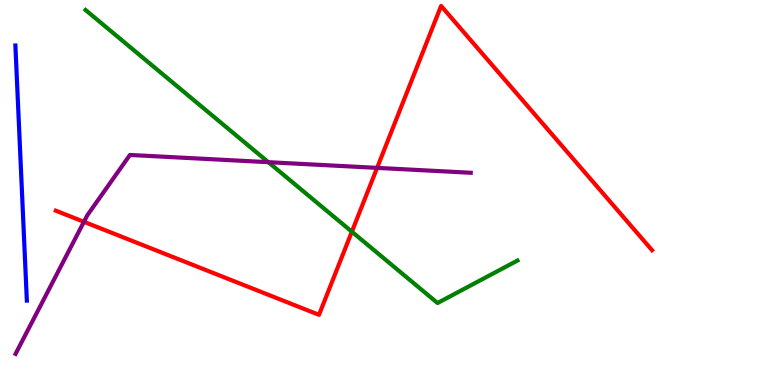[{'lines': ['blue', 'red'], 'intersections': []}, {'lines': ['green', 'red'], 'intersections': [{'x': 4.54, 'y': 3.98}]}, {'lines': ['purple', 'red'], 'intersections': [{'x': 1.08, 'y': 4.24}, {'x': 4.87, 'y': 5.64}]}, {'lines': ['blue', 'green'], 'intersections': []}, {'lines': ['blue', 'purple'], 'intersections': []}, {'lines': ['green', 'purple'], 'intersections': [{'x': 3.46, 'y': 5.79}]}]